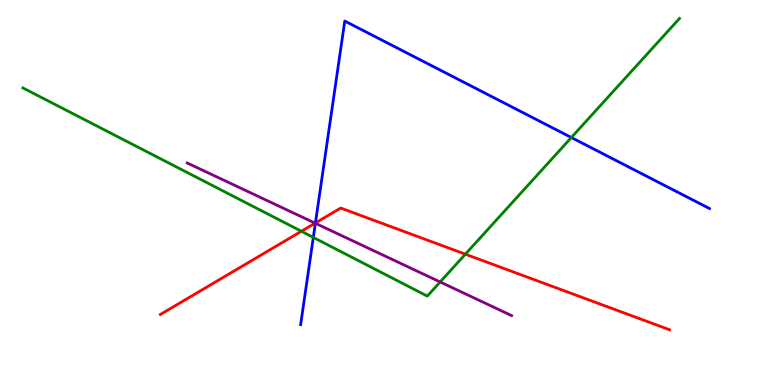[{'lines': ['blue', 'red'], 'intersections': [{'x': 4.07, 'y': 4.21}]}, {'lines': ['green', 'red'], 'intersections': [{'x': 3.89, 'y': 3.99}, {'x': 6.0, 'y': 3.4}]}, {'lines': ['purple', 'red'], 'intersections': [{'x': 4.07, 'y': 4.2}]}, {'lines': ['blue', 'green'], 'intersections': [{'x': 4.04, 'y': 3.83}, {'x': 7.37, 'y': 6.43}]}, {'lines': ['blue', 'purple'], 'intersections': [{'x': 4.07, 'y': 4.2}]}, {'lines': ['green', 'purple'], 'intersections': [{'x': 5.68, 'y': 2.68}]}]